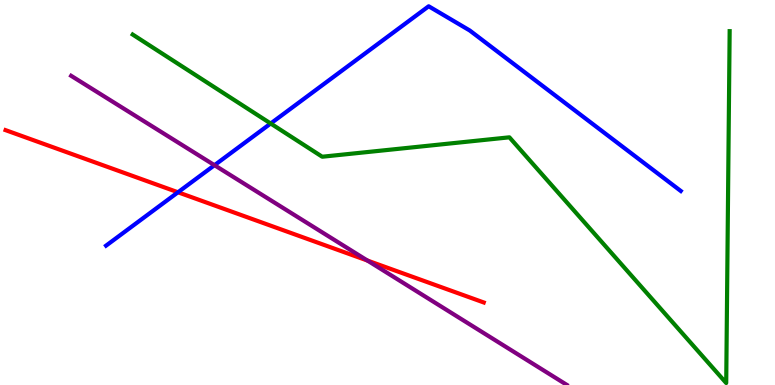[{'lines': ['blue', 'red'], 'intersections': [{'x': 2.3, 'y': 5.01}]}, {'lines': ['green', 'red'], 'intersections': []}, {'lines': ['purple', 'red'], 'intersections': [{'x': 4.74, 'y': 3.23}]}, {'lines': ['blue', 'green'], 'intersections': [{'x': 3.49, 'y': 6.79}]}, {'lines': ['blue', 'purple'], 'intersections': [{'x': 2.77, 'y': 5.71}]}, {'lines': ['green', 'purple'], 'intersections': []}]